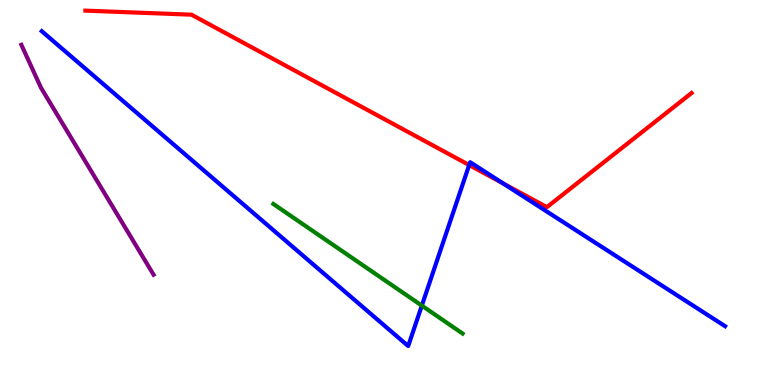[{'lines': ['blue', 'red'], 'intersections': [{'x': 6.05, 'y': 5.71}, {'x': 6.49, 'y': 5.23}]}, {'lines': ['green', 'red'], 'intersections': []}, {'lines': ['purple', 'red'], 'intersections': []}, {'lines': ['blue', 'green'], 'intersections': [{'x': 5.44, 'y': 2.06}]}, {'lines': ['blue', 'purple'], 'intersections': []}, {'lines': ['green', 'purple'], 'intersections': []}]